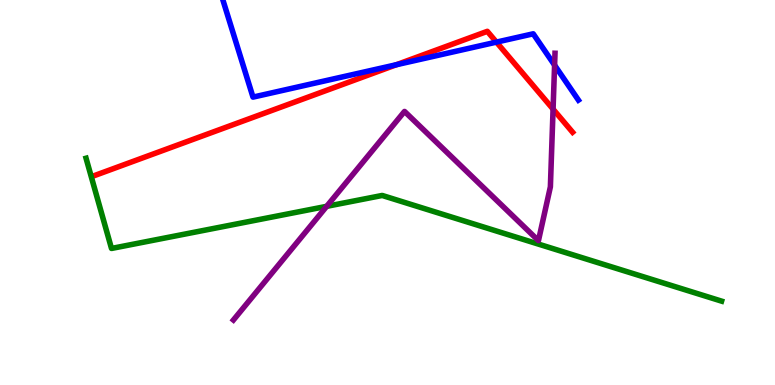[{'lines': ['blue', 'red'], 'intersections': [{'x': 5.11, 'y': 8.32}, {'x': 6.41, 'y': 8.91}]}, {'lines': ['green', 'red'], 'intersections': []}, {'lines': ['purple', 'red'], 'intersections': [{'x': 7.14, 'y': 7.17}]}, {'lines': ['blue', 'green'], 'intersections': []}, {'lines': ['blue', 'purple'], 'intersections': [{'x': 7.16, 'y': 8.31}]}, {'lines': ['green', 'purple'], 'intersections': [{'x': 4.22, 'y': 4.64}]}]